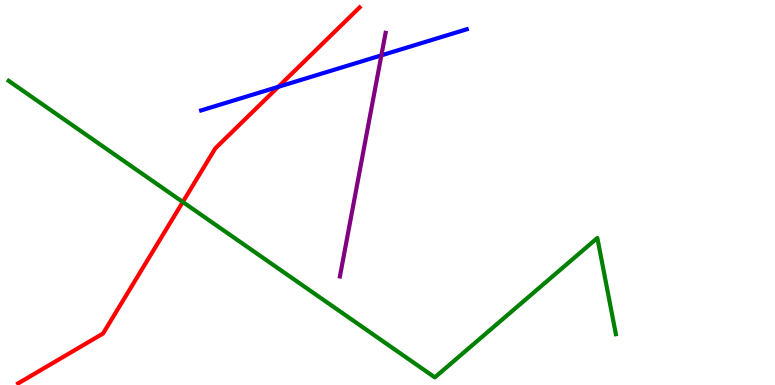[{'lines': ['blue', 'red'], 'intersections': [{'x': 3.59, 'y': 7.74}]}, {'lines': ['green', 'red'], 'intersections': [{'x': 2.36, 'y': 4.75}]}, {'lines': ['purple', 'red'], 'intersections': []}, {'lines': ['blue', 'green'], 'intersections': []}, {'lines': ['blue', 'purple'], 'intersections': [{'x': 4.92, 'y': 8.56}]}, {'lines': ['green', 'purple'], 'intersections': []}]